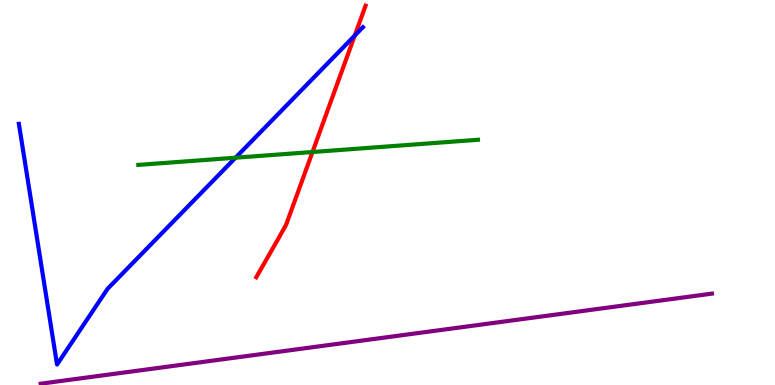[{'lines': ['blue', 'red'], 'intersections': [{'x': 4.58, 'y': 9.08}]}, {'lines': ['green', 'red'], 'intersections': [{'x': 4.03, 'y': 6.05}]}, {'lines': ['purple', 'red'], 'intersections': []}, {'lines': ['blue', 'green'], 'intersections': [{'x': 3.04, 'y': 5.9}]}, {'lines': ['blue', 'purple'], 'intersections': []}, {'lines': ['green', 'purple'], 'intersections': []}]